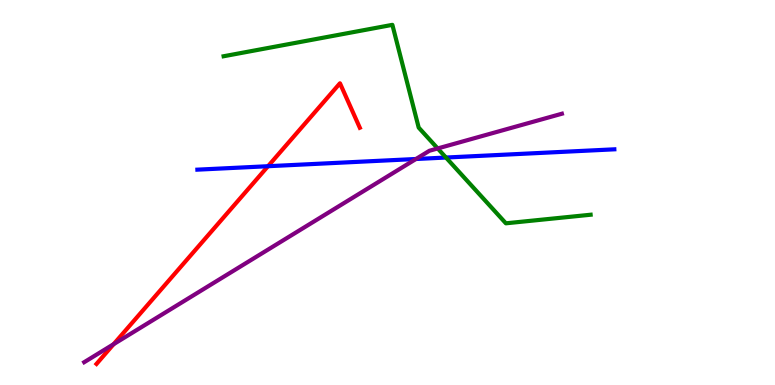[{'lines': ['blue', 'red'], 'intersections': [{'x': 3.46, 'y': 5.68}]}, {'lines': ['green', 'red'], 'intersections': []}, {'lines': ['purple', 'red'], 'intersections': [{'x': 1.47, 'y': 1.06}]}, {'lines': ['blue', 'green'], 'intersections': [{'x': 5.75, 'y': 5.91}]}, {'lines': ['blue', 'purple'], 'intersections': [{'x': 5.37, 'y': 5.87}]}, {'lines': ['green', 'purple'], 'intersections': [{'x': 5.65, 'y': 6.14}]}]